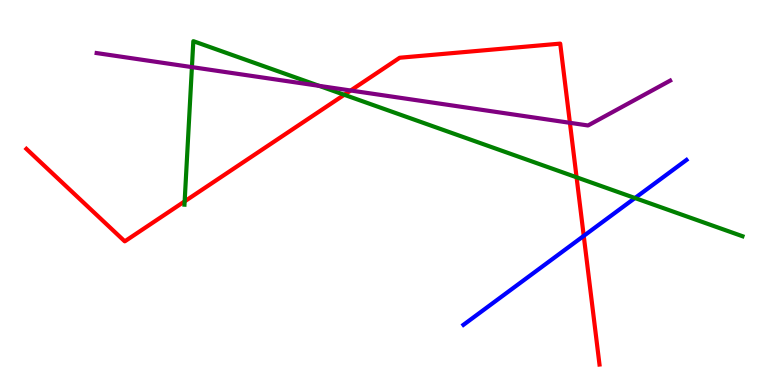[{'lines': ['blue', 'red'], 'intersections': [{'x': 7.53, 'y': 3.87}]}, {'lines': ['green', 'red'], 'intersections': [{'x': 2.38, 'y': 4.77}, {'x': 4.44, 'y': 7.54}, {'x': 7.44, 'y': 5.39}]}, {'lines': ['purple', 'red'], 'intersections': [{'x': 4.52, 'y': 7.65}, {'x': 7.35, 'y': 6.81}]}, {'lines': ['blue', 'green'], 'intersections': [{'x': 8.19, 'y': 4.86}]}, {'lines': ['blue', 'purple'], 'intersections': []}, {'lines': ['green', 'purple'], 'intersections': [{'x': 2.48, 'y': 8.26}, {'x': 4.12, 'y': 7.77}]}]